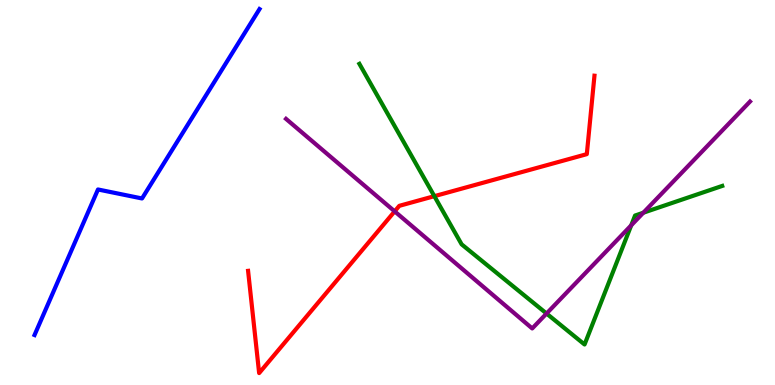[{'lines': ['blue', 'red'], 'intersections': []}, {'lines': ['green', 'red'], 'intersections': [{'x': 5.6, 'y': 4.9}]}, {'lines': ['purple', 'red'], 'intersections': [{'x': 5.09, 'y': 4.51}]}, {'lines': ['blue', 'green'], 'intersections': []}, {'lines': ['blue', 'purple'], 'intersections': []}, {'lines': ['green', 'purple'], 'intersections': [{'x': 7.05, 'y': 1.86}, {'x': 8.14, 'y': 4.15}, {'x': 8.3, 'y': 4.47}]}]